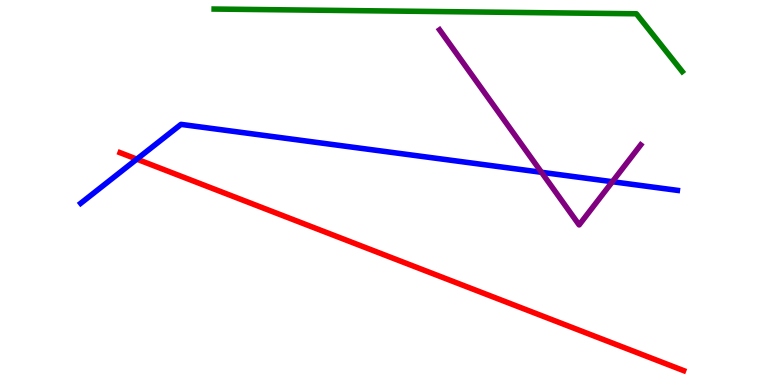[{'lines': ['blue', 'red'], 'intersections': [{'x': 1.77, 'y': 5.87}]}, {'lines': ['green', 'red'], 'intersections': []}, {'lines': ['purple', 'red'], 'intersections': []}, {'lines': ['blue', 'green'], 'intersections': []}, {'lines': ['blue', 'purple'], 'intersections': [{'x': 6.99, 'y': 5.52}, {'x': 7.9, 'y': 5.28}]}, {'lines': ['green', 'purple'], 'intersections': []}]